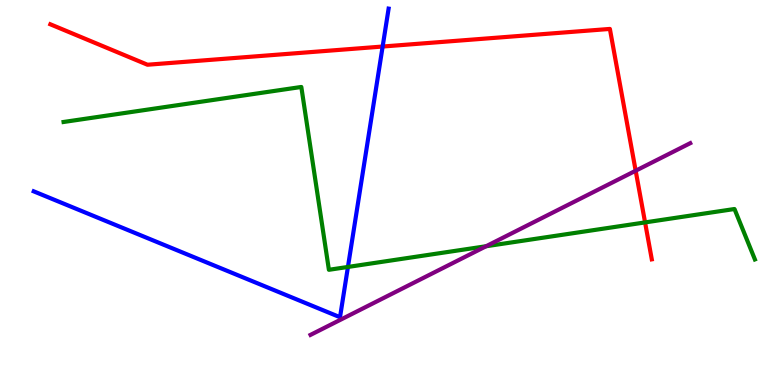[{'lines': ['blue', 'red'], 'intersections': [{'x': 4.94, 'y': 8.79}]}, {'lines': ['green', 'red'], 'intersections': [{'x': 8.32, 'y': 4.22}]}, {'lines': ['purple', 'red'], 'intersections': [{'x': 8.2, 'y': 5.57}]}, {'lines': ['blue', 'green'], 'intersections': [{'x': 4.49, 'y': 3.07}]}, {'lines': ['blue', 'purple'], 'intersections': []}, {'lines': ['green', 'purple'], 'intersections': [{'x': 6.27, 'y': 3.6}]}]